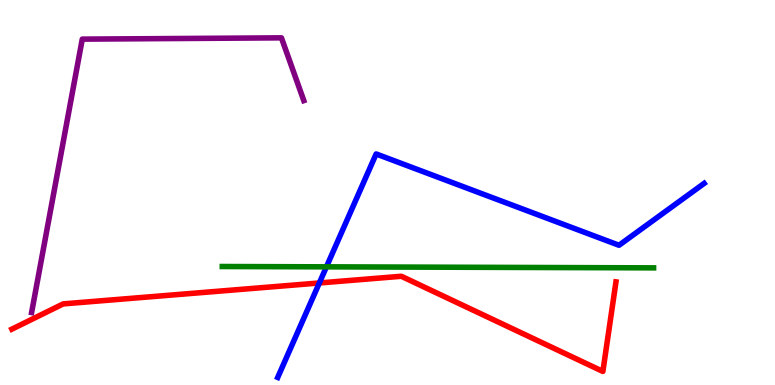[{'lines': ['blue', 'red'], 'intersections': [{'x': 4.12, 'y': 2.65}]}, {'lines': ['green', 'red'], 'intersections': []}, {'lines': ['purple', 'red'], 'intersections': []}, {'lines': ['blue', 'green'], 'intersections': [{'x': 4.21, 'y': 3.07}]}, {'lines': ['blue', 'purple'], 'intersections': []}, {'lines': ['green', 'purple'], 'intersections': []}]